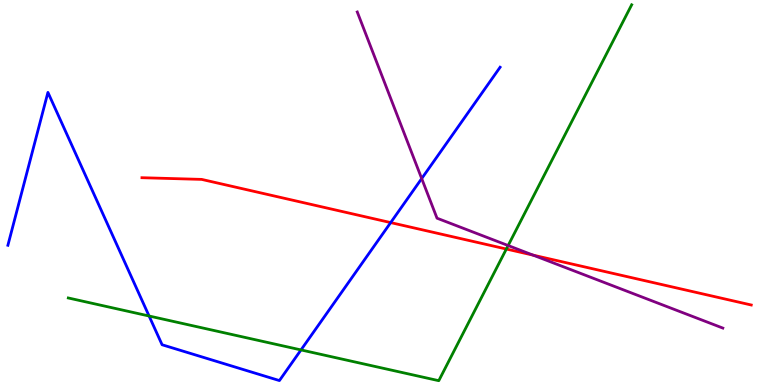[{'lines': ['blue', 'red'], 'intersections': [{'x': 5.04, 'y': 4.22}]}, {'lines': ['green', 'red'], 'intersections': [{'x': 6.53, 'y': 3.53}]}, {'lines': ['purple', 'red'], 'intersections': [{'x': 6.88, 'y': 3.37}]}, {'lines': ['blue', 'green'], 'intersections': [{'x': 1.92, 'y': 1.79}, {'x': 3.88, 'y': 0.911}]}, {'lines': ['blue', 'purple'], 'intersections': [{'x': 5.44, 'y': 5.36}]}, {'lines': ['green', 'purple'], 'intersections': [{'x': 6.56, 'y': 3.62}]}]